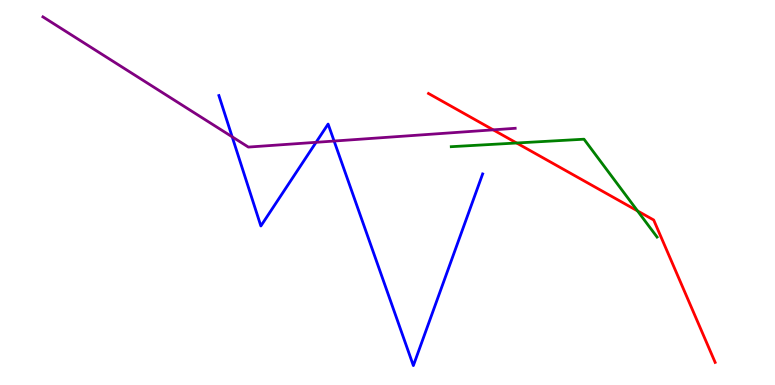[{'lines': ['blue', 'red'], 'intersections': []}, {'lines': ['green', 'red'], 'intersections': [{'x': 6.67, 'y': 6.29}, {'x': 8.23, 'y': 4.52}]}, {'lines': ['purple', 'red'], 'intersections': [{'x': 6.36, 'y': 6.63}]}, {'lines': ['blue', 'green'], 'intersections': []}, {'lines': ['blue', 'purple'], 'intersections': [{'x': 3.0, 'y': 6.45}, {'x': 4.08, 'y': 6.3}, {'x': 4.31, 'y': 6.34}]}, {'lines': ['green', 'purple'], 'intersections': []}]